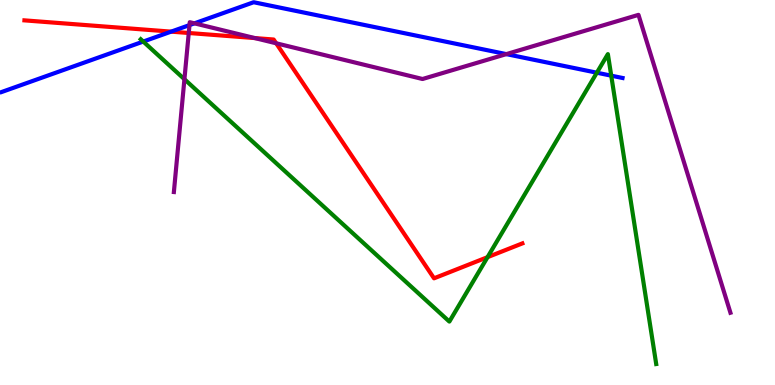[{'lines': ['blue', 'red'], 'intersections': [{'x': 2.21, 'y': 9.18}]}, {'lines': ['green', 'red'], 'intersections': [{'x': 6.29, 'y': 3.32}]}, {'lines': ['purple', 'red'], 'intersections': [{'x': 2.44, 'y': 9.14}, {'x': 3.29, 'y': 9.01}, {'x': 3.56, 'y': 8.88}]}, {'lines': ['blue', 'green'], 'intersections': [{'x': 1.85, 'y': 8.92}, {'x': 7.7, 'y': 8.11}, {'x': 7.89, 'y': 8.03}]}, {'lines': ['blue', 'purple'], 'intersections': [{'x': 2.44, 'y': 9.35}, {'x': 2.51, 'y': 9.39}, {'x': 6.53, 'y': 8.59}]}, {'lines': ['green', 'purple'], 'intersections': [{'x': 2.38, 'y': 7.94}]}]